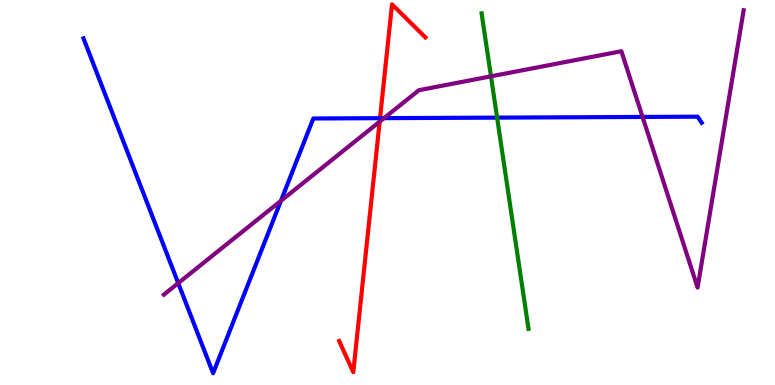[{'lines': ['blue', 'red'], 'intersections': [{'x': 4.9, 'y': 6.93}]}, {'lines': ['green', 'red'], 'intersections': []}, {'lines': ['purple', 'red'], 'intersections': [{'x': 4.9, 'y': 6.84}]}, {'lines': ['blue', 'green'], 'intersections': [{'x': 6.41, 'y': 6.94}]}, {'lines': ['blue', 'purple'], 'intersections': [{'x': 2.3, 'y': 2.65}, {'x': 3.63, 'y': 4.78}, {'x': 4.96, 'y': 6.93}, {'x': 8.29, 'y': 6.96}]}, {'lines': ['green', 'purple'], 'intersections': [{'x': 6.34, 'y': 8.02}]}]